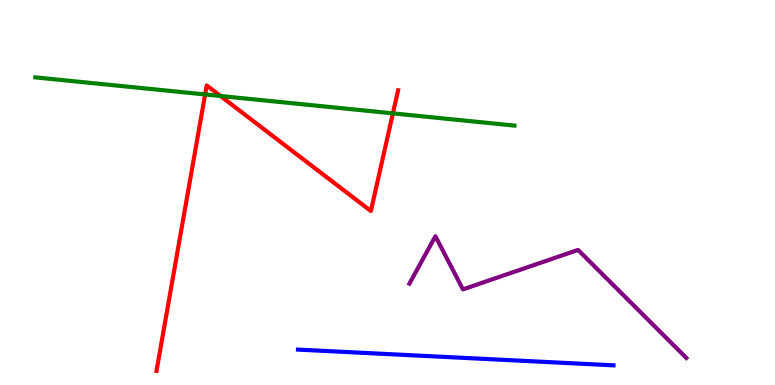[{'lines': ['blue', 'red'], 'intersections': []}, {'lines': ['green', 'red'], 'intersections': [{'x': 2.65, 'y': 7.55}, {'x': 2.84, 'y': 7.51}, {'x': 5.07, 'y': 7.06}]}, {'lines': ['purple', 'red'], 'intersections': []}, {'lines': ['blue', 'green'], 'intersections': []}, {'lines': ['blue', 'purple'], 'intersections': []}, {'lines': ['green', 'purple'], 'intersections': []}]